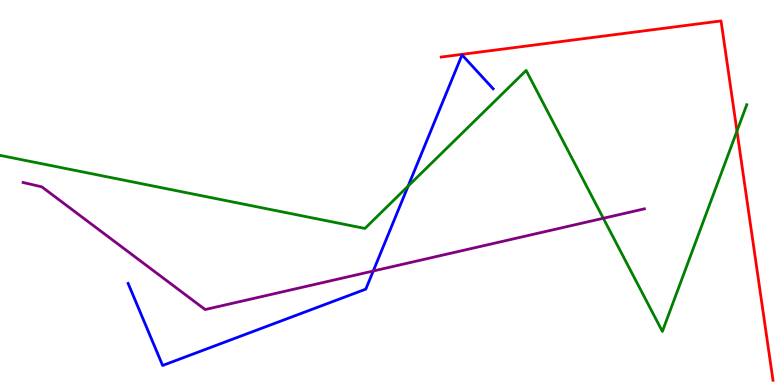[{'lines': ['blue', 'red'], 'intersections': []}, {'lines': ['green', 'red'], 'intersections': [{'x': 9.51, 'y': 6.6}]}, {'lines': ['purple', 'red'], 'intersections': []}, {'lines': ['blue', 'green'], 'intersections': [{'x': 5.27, 'y': 5.17}]}, {'lines': ['blue', 'purple'], 'intersections': [{'x': 4.82, 'y': 2.96}]}, {'lines': ['green', 'purple'], 'intersections': [{'x': 7.78, 'y': 4.33}]}]